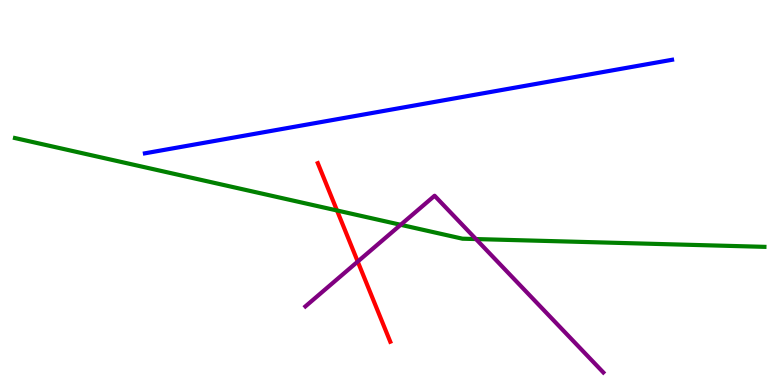[{'lines': ['blue', 'red'], 'intersections': []}, {'lines': ['green', 'red'], 'intersections': [{'x': 4.35, 'y': 4.53}]}, {'lines': ['purple', 'red'], 'intersections': [{'x': 4.62, 'y': 3.21}]}, {'lines': ['blue', 'green'], 'intersections': []}, {'lines': ['blue', 'purple'], 'intersections': []}, {'lines': ['green', 'purple'], 'intersections': [{'x': 5.17, 'y': 4.16}, {'x': 6.14, 'y': 3.79}]}]